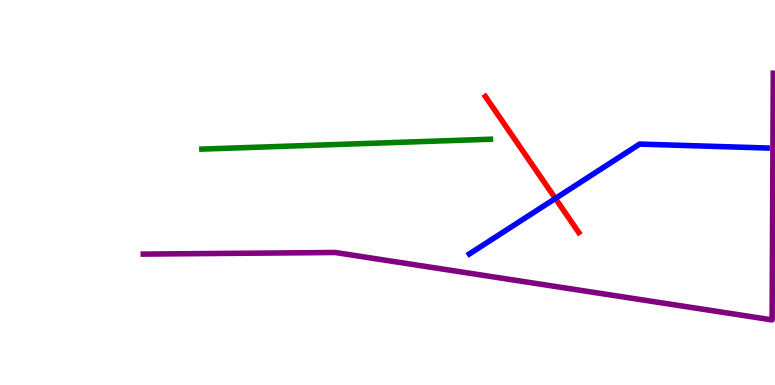[{'lines': ['blue', 'red'], 'intersections': [{'x': 7.17, 'y': 4.85}]}, {'lines': ['green', 'red'], 'intersections': []}, {'lines': ['purple', 'red'], 'intersections': []}, {'lines': ['blue', 'green'], 'intersections': []}, {'lines': ['blue', 'purple'], 'intersections': []}, {'lines': ['green', 'purple'], 'intersections': []}]